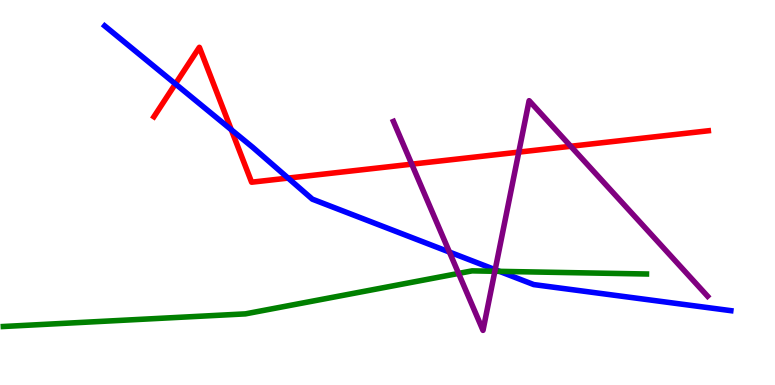[{'lines': ['blue', 'red'], 'intersections': [{'x': 2.26, 'y': 7.82}, {'x': 2.98, 'y': 6.63}, {'x': 3.72, 'y': 5.37}]}, {'lines': ['green', 'red'], 'intersections': []}, {'lines': ['purple', 'red'], 'intersections': [{'x': 5.31, 'y': 5.74}, {'x': 6.69, 'y': 6.05}, {'x': 7.36, 'y': 6.2}]}, {'lines': ['blue', 'green'], 'intersections': [{'x': 6.44, 'y': 2.95}]}, {'lines': ['blue', 'purple'], 'intersections': [{'x': 5.8, 'y': 3.45}, {'x': 6.39, 'y': 2.99}]}, {'lines': ['green', 'purple'], 'intersections': [{'x': 5.92, 'y': 2.9}, {'x': 6.39, 'y': 2.95}]}]